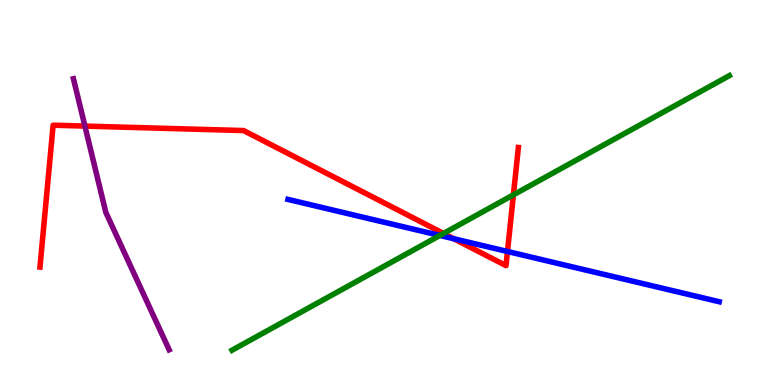[{'lines': ['blue', 'red'], 'intersections': [{'x': 5.86, 'y': 3.8}, {'x': 6.55, 'y': 3.47}]}, {'lines': ['green', 'red'], 'intersections': [{'x': 5.72, 'y': 3.94}, {'x': 6.62, 'y': 4.94}]}, {'lines': ['purple', 'red'], 'intersections': [{'x': 1.1, 'y': 6.72}]}, {'lines': ['blue', 'green'], 'intersections': [{'x': 5.68, 'y': 3.88}]}, {'lines': ['blue', 'purple'], 'intersections': []}, {'lines': ['green', 'purple'], 'intersections': []}]